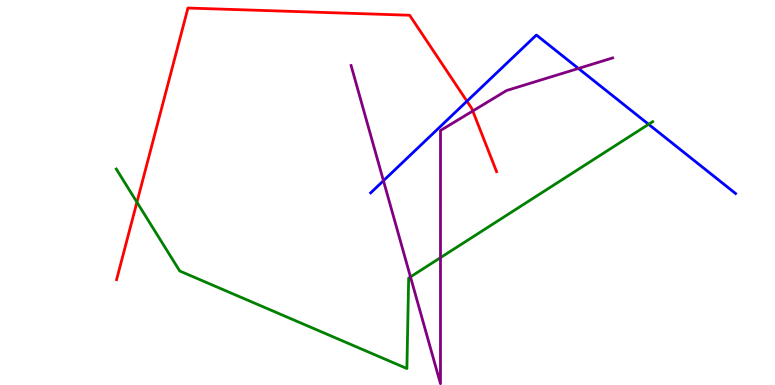[{'lines': ['blue', 'red'], 'intersections': [{'x': 6.03, 'y': 7.37}]}, {'lines': ['green', 'red'], 'intersections': [{'x': 1.77, 'y': 4.75}]}, {'lines': ['purple', 'red'], 'intersections': [{'x': 6.1, 'y': 7.12}]}, {'lines': ['blue', 'green'], 'intersections': [{'x': 8.37, 'y': 6.77}]}, {'lines': ['blue', 'purple'], 'intersections': [{'x': 4.95, 'y': 5.31}, {'x': 7.46, 'y': 8.22}]}, {'lines': ['green', 'purple'], 'intersections': [{'x': 5.3, 'y': 2.81}, {'x': 5.68, 'y': 3.31}]}]